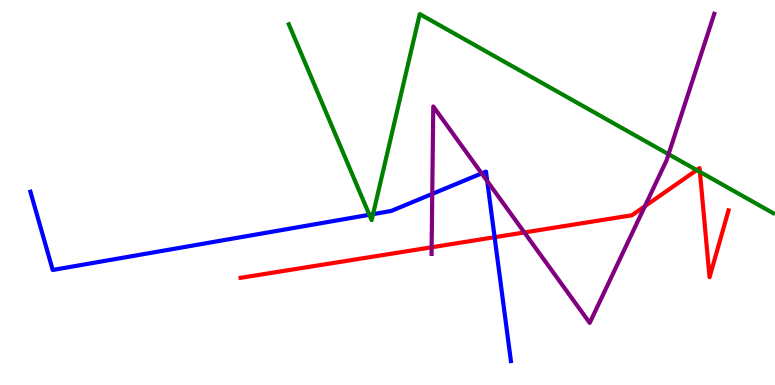[{'lines': ['blue', 'red'], 'intersections': [{'x': 6.38, 'y': 3.84}]}, {'lines': ['green', 'red'], 'intersections': [{'x': 8.99, 'y': 5.58}, {'x': 9.03, 'y': 5.54}]}, {'lines': ['purple', 'red'], 'intersections': [{'x': 5.57, 'y': 3.58}, {'x': 6.77, 'y': 3.96}, {'x': 8.32, 'y': 4.64}]}, {'lines': ['blue', 'green'], 'intersections': [{'x': 4.77, 'y': 4.42}, {'x': 4.81, 'y': 4.44}]}, {'lines': ['blue', 'purple'], 'intersections': [{'x': 5.58, 'y': 4.96}, {'x': 6.21, 'y': 5.5}, {'x': 6.29, 'y': 5.3}]}, {'lines': ['green', 'purple'], 'intersections': [{'x': 8.63, 'y': 5.99}]}]